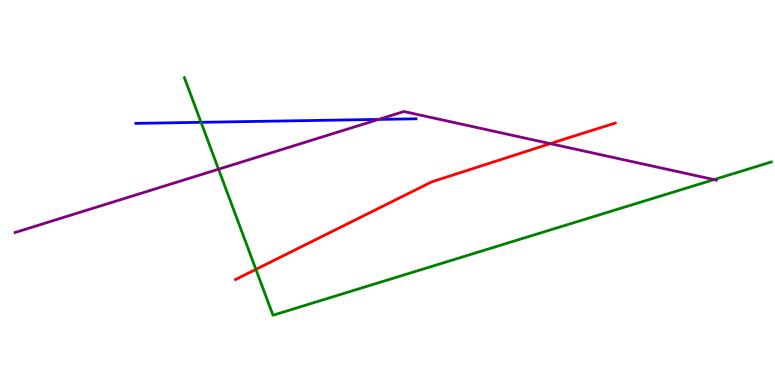[{'lines': ['blue', 'red'], 'intersections': []}, {'lines': ['green', 'red'], 'intersections': [{'x': 3.3, 'y': 3.0}]}, {'lines': ['purple', 'red'], 'intersections': [{'x': 7.1, 'y': 6.27}]}, {'lines': ['blue', 'green'], 'intersections': [{'x': 2.59, 'y': 6.82}]}, {'lines': ['blue', 'purple'], 'intersections': [{'x': 4.89, 'y': 6.9}]}, {'lines': ['green', 'purple'], 'intersections': [{'x': 2.82, 'y': 5.61}, {'x': 9.21, 'y': 5.34}]}]